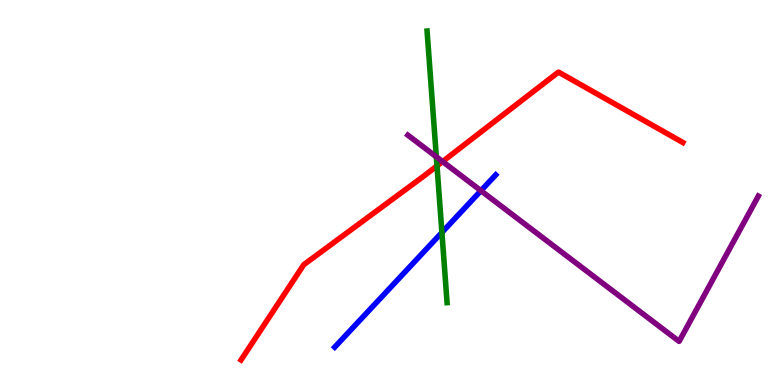[{'lines': ['blue', 'red'], 'intersections': []}, {'lines': ['green', 'red'], 'intersections': [{'x': 5.64, 'y': 5.69}]}, {'lines': ['purple', 'red'], 'intersections': [{'x': 5.71, 'y': 5.8}]}, {'lines': ['blue', 'green'], 'intersections': [{'x': 5.7, 'y': 3.96}]}, {'lines': ['blue', 'purple'], 'intersections': [{'x': 6.21, 'y': 5.05}]}, {'lines': ['green', 'purple'], 'intersections': [{'x': 5.63, 'y': 5.93}]}]